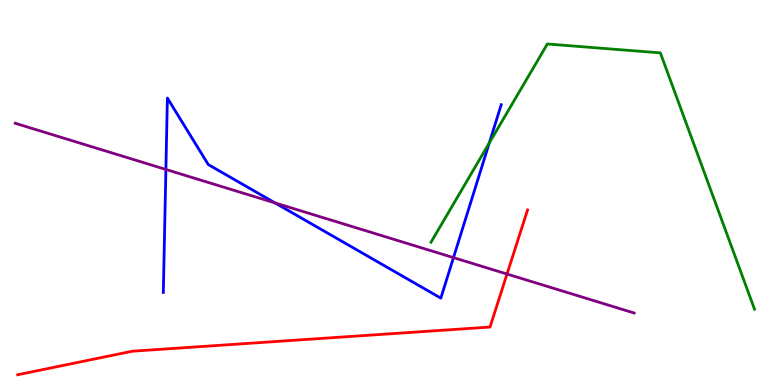[{'lines': ['blue', 'red'], 'intersections': []}, {'lines': ['green', 'red'], 'intersections': []}, {'lines': ['purple', 'red'], 'intersections': [{'x': 6.54, 'y': 2.88}]}, {'lines': ['blue', 'green'], 'intersections': [{'x': 6.31, 'y': 6.29}]}, {'lines': ['blue', 'purple'], 'intersections': [{'x': 2.14, 'y': 5.6}, {'x': 3.55, 'y': 4.73}, {'x': 5.85, 'y': 3.31}]}, {'lines': ['green', 'purple'], 'intersections': []}]